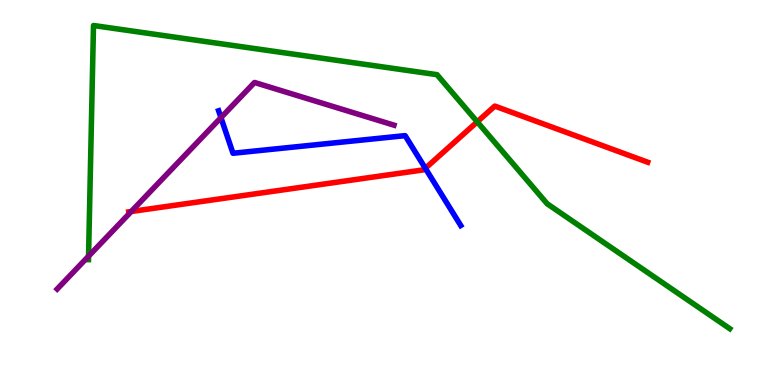[{'lines': ['blue', 'red'], 'intersections': [{'x': 5.49, 'y': 5.63}]}, {'lines': ['green', 'red'], 'intersections': [{'x': 6.16, 'y': 6.84}]}, {'lines': ['purple', 'red'], 'intersections': [{'x': 1.69, 'y': 4.51}]}, {'lines': ['blue', 'green'], 'intersections': []}, {'lines': ['blue', 'purple'], 'intersections': [{'x': 2.85, 'y': 6.94}]}, {'lines': ['green', 'purple'], 'intersections': [{'x': 1.14, 'y': 3.35}]}]